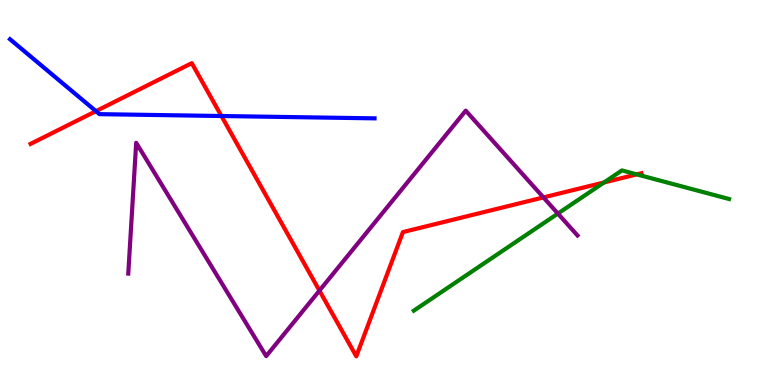[{'lines': ['blue', 'red'], 'intersections': [{'x': 1.24, 'y': 7.11}, {'x': 2.86, 'y': 6.99}]}, {'lines': ['green', 'red'], 'intersections': [{'x': 7.79, 'y': 5.26}, {'x': 8.22, 'y': 5.47}]}, {'lines': ['purple', 'red'], 'intersections': [{'x': 4.12, 'y': 2.45}, {'x': 7.01, 'y': 4.87}]}, {'lines': ['blue', 'green'], 'intersections': []}, {'lines': ['blue', 'purple'], 'intersections': []}, {'lines': ['green', 'purple'], 'intersections': [{'x': 7.2, 'y': 4.45}]}]